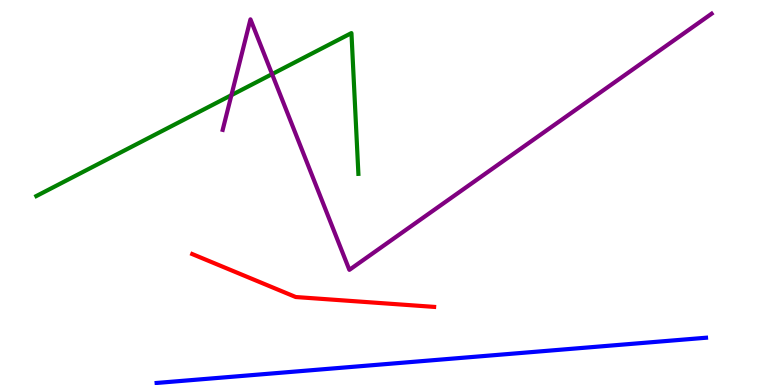[{'lines': ['blue', 'red'], 'intersections': []}, {'lines': ['green', 'red'], 'intersections': []}, {'lines': ['purple', 'red'], 'intersections': []}, {'lines': ['blue', 'green'], 'intersections': []}, {'lines': ['blue', 'purple'], 'intersections': []}, {'lines': ['green', 'purple'], 'intersections': [{'x': 2.99, 'y': 7.53}, {'x': 3.51, 'y': 8.07}]}]